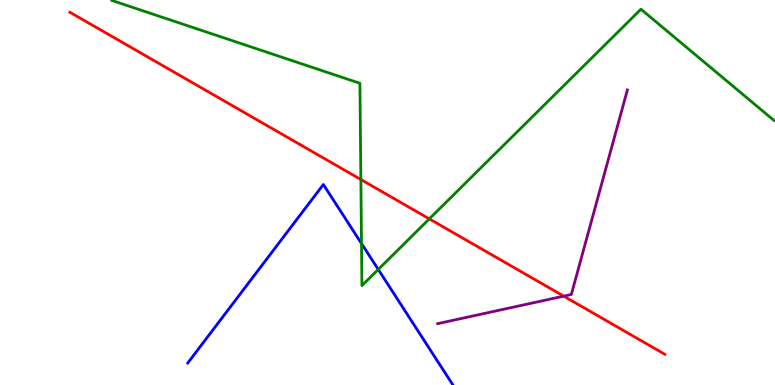[{'lines': ['blue', 'red'], 'intersections': []}, {'lines': ['green', 'red'], 'intersections': [{'x': 4.66, 'y': 5.34}, {'x': 5.54, 'y': 4.31}]}, {'lines': ['purple', 'red'], 'intersections': [{'x': 7.27, 'y': 2.31}]}, {'lines': ['blue', 'green'], 'intersections': [{'x': 4.66, 'y': 3.67}, {'x': 4.88, 'y': 3.0}]}, {'lines': ['blue', 'purple'], 'intersections': []}, {'lines': ['green', 'purple'], 'intersections': []}]